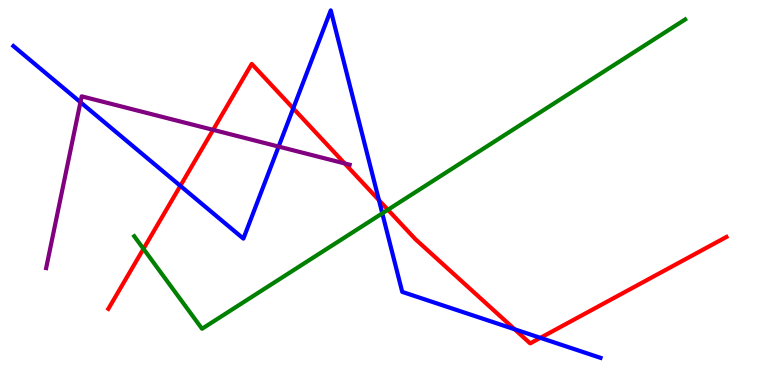[{'lines': ['blue', 'red'], 'intersections': [{'x': 2.33, 'y': 5.17}, {'x': 3.78, 'y': 7.19}, {'x': 4.89, 'y': 4.8}, {'x': 6.64, 'y': 1.45}, {'x': 6.97, 'y': 1.22}]}, {'lines': ['green', 'red'], 'intersections': [{'x': 1.85, 'y': 3.54}, {'x': 5.01, 'y': 4.55}]}, {'lines': ['purple', 'red'], 'intersections': [{'x': 2.75, 'y': 6.63}, {'x': 4.45, 'y': 5.76}]}, {'lines': ['blue', 'green'], 'intersections': [{'x': 4.93, 'y': 4.46}]}, {'lines': ['blue', 'purple'], 'intersections': [{'x': 1.04, 'y': 7.35}, {'x': 3.6, 'y': 6.19}]}, {'lines': ['green', 'purple'], 'intersections': []}]